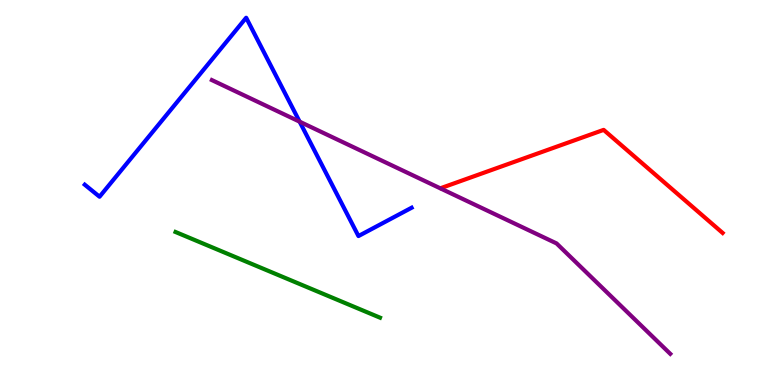[{'lines': ['blue', 'red'], 'intersections': []}, {'lines': ['green', 'red'], 'intersections': []}, {'lines': ['purple', 'red'], 'intersections': []}, {'lines': ['blue', 'green'], 'intersections': []}, {'lines': ['blue', 'purple'], 'intersections': [{'x': 3.87, 'y': 6.84}]}, {'lines': ['green', 'purple'], 'intersections': []}]